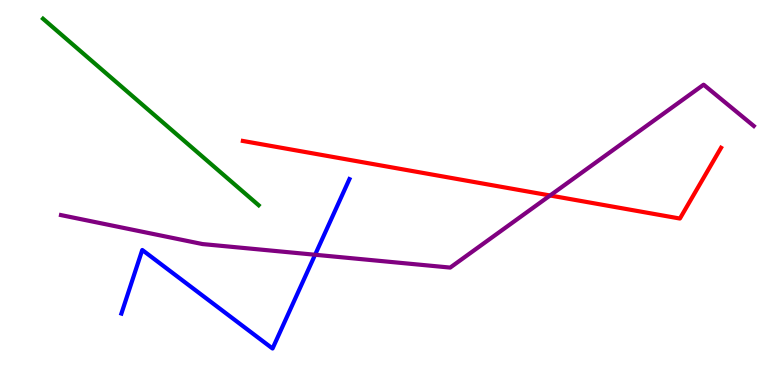[{'lines': ['blue', 'red'], 'intersections': []}, {'lines': ['green', 'red'], 'intersections': []}, {'lines': ['purple', 'red'], 'intersections': [{'x': 7.1, 'y': 4.92}]}, {'lines': ['blue', 'green'], 'intersections': []}, {'lines': ['blue', 'purple'], 'intersections': [{'x': 4.07, 'y': 3.38}]}, {'lines': ['green', 'purple'], 'intersections': []}]